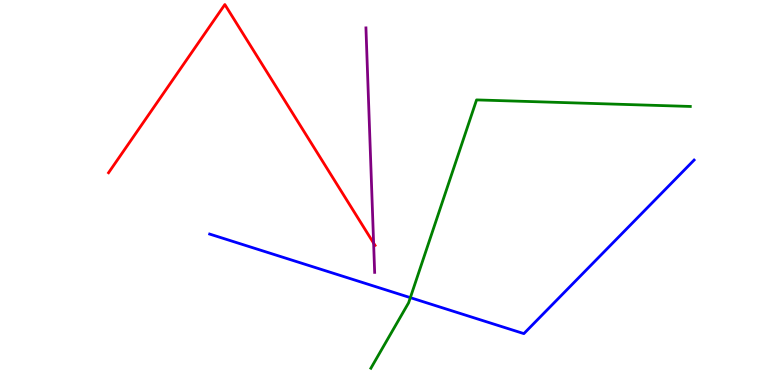[{'lines': ['blue', 'red'], 'intersections': []}, {'lines': ['green', 'red'], 'intersections': []}, {'lines': ['purple', 'red'], 'intersections': [{'x': 4.82, 'y': 3.69}]}, {'lines': ['blue', 'green'], 'intersections': [{'x': 5.29, 'y': 2.27}]}, {'lines': ['blue', 'purple'], 'intersections': []}, {'lines': ['green', 'purple'], 'intersections': []}]